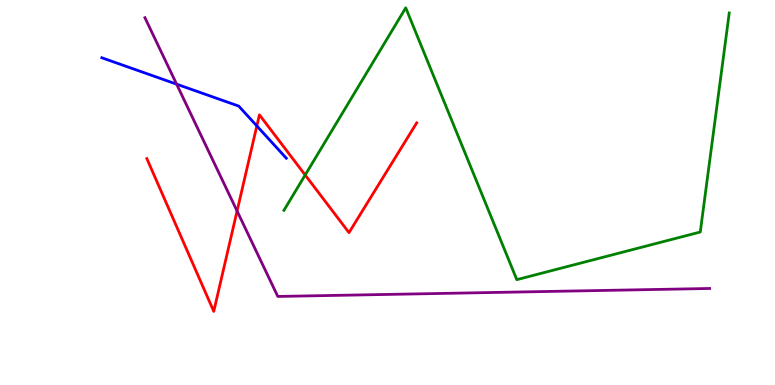[{'lines': ['blue', 'red'], 'intersections': [{'x': 3.31, 'y': 6.73}]}, {'lines': ['green', 'red'], 'intersections': [{'x': 3.94, 'y': 5.45}]}, {'lines': ['purple', 'red'], 'intersections': [{'x': 3.06, 'y': 4.52}]}, {'lines': ['blue', 'green'], 'intersections': []}, {'lines': ['blue', 'purple'], 'intersections': [{'x': 2.28, 'y': 7.81}]}, {'lines': ['green', 'purple'], 'intersections': []}]